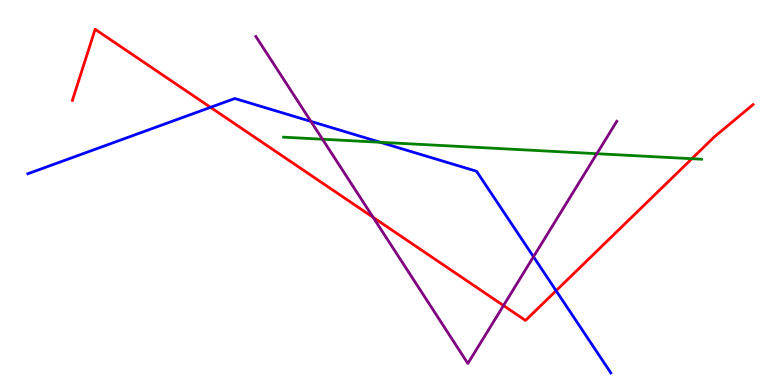[{'lines': ['blue', 'red'], 'intersections': [{'x': 2.72, 'y': 7.21}, {'x': 7.18, 'y': 2.45}]}, {'lines': ['green', 'red'], 'intersections': [{'x': 8.93, 'y': 5.88}]}, {'lines': ['purple', 'red'], 'intersections': [{'x': 4.81, 'y': 4.35}, {'x': 6.5, 'y': 2.06}]}, {'lines': ['blue', 'green'], 'intersections': [{'x': 4.91, 'y': 6.3}]}, {'lines': ['blue', 'purple'], 'intersections': [{'x': 4.01, 'y': 6.85}, {'x': 6.88, 'y': 3.33}]}, {'lines': ['green', 'purple'], 'intersections': [{'x': 4.16, 'y': 6.38}, {'x': 7.7, 'y': 6.01}]}]